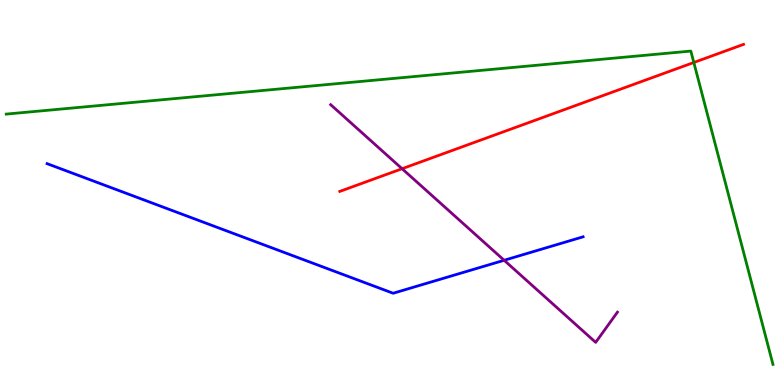[{'lines': ['blue', 'red'], 'intersections': []}, {'lines': ['green', 'red'], 'intersections': [{'x': 8.95, 'y': 8.38}]}, {'lines': ['purple', 'red'], 'intersections': [{'x': 5.19, 'y': 5.62}]}, {'lines': ['blue', 'green'], 'intersections': []}, {'lines': ['blue', 'purple'], 'intersections': [{'x': 6.51, 'y': 3.24}]}, {'lines': ['green', 'purple'], 'intersections': []}]